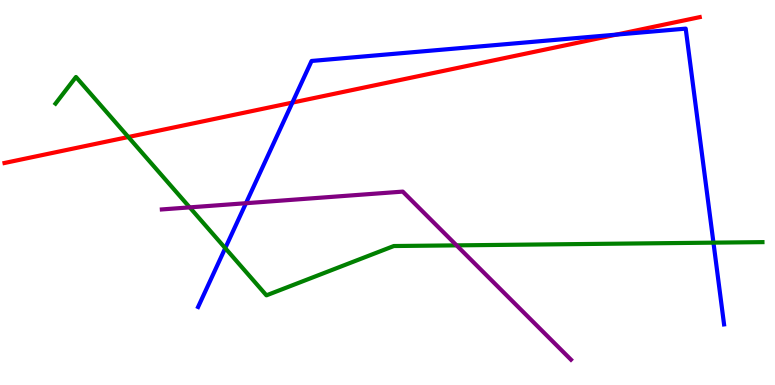[{'lines': ['blue', 'red'], 'intersections': [{'x': 3.77, 'y': 7.34}, {'x': 7.95, 'y': 9.1}]}, {'lines': ['green', 'red'], 'intersections': [{'x': 1.66, 'y': 6.44}]}, {'lines': ['purple', 'red'], 'intersections': []}, {'lines': ['blue', 'green'], 'intersections': [{'x': 2.91, 'y': 3.56}, {'x': 9.21, 'y': 3.7}]}, {'lines': ['blue', 'purple'], 'intersections': [{'x': 3.17, 'y': 4.72}]}, {'lines': ['green', 'purple'], 'intersections': [{'x': 2.45, 'y': 4.61}, {'x': 5.89, 'y': 3.63}]}]